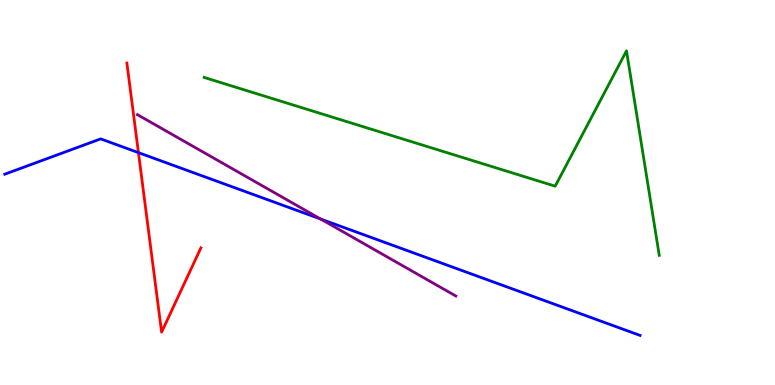[{'lines': ['blue', 'red'], 'intersections': [{'x': 1.79, 'y': 6.04}]}, {'lines': ['green', 'red'], 'intersections': []}, {'lines': ['purple', 'red'], 'intersections': []}, {'lines': ['blue', 'green'], 'intersections': []}, {'lines': ['blue', 'purple'], 'intersections': [{'x': 4.14, 'y': 4.31}]}, {'lines': ['green', 'purple'], 'intersections': []}]